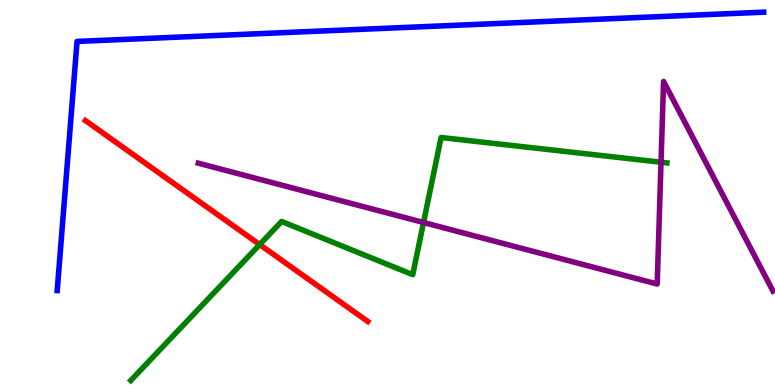[{'lines': ['blue', 'red'], 'intersections': []}, {'lines': ['green', 'red'], 'intersections': [{'x': 3.35, 'y': 3.65}]}, {'lines': ['purple', 'red'], 'intersections': []}, {'lines': ['blue', 'green'], 'intersections': []}, {'lines': ['blue', 'purple'], 'intersections': []}, {'lines': ['green', 'purple'], 'intersections': [{'x': 5.46, 'y': 4.22}, {'x': 8.53, 'y': 5.79}]}]